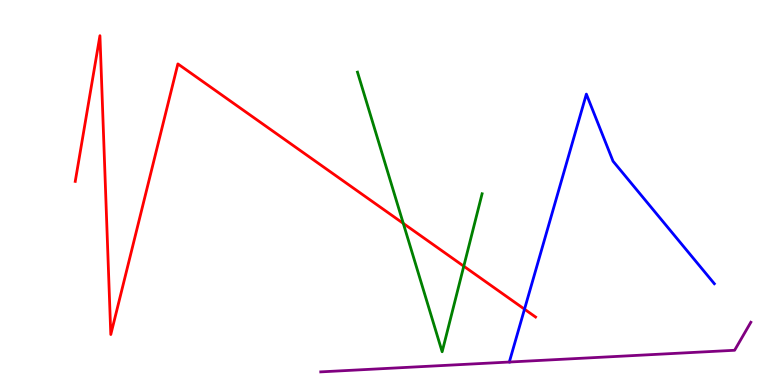[{'lines': ['blue', 'red'], 'intersections': [{'x': 6.77, 'y': 1.97}]}, {'lines': ['green', 'red'], 'intersections': [{'x': 5.2, 'y': 4.2}, {'x': 5.98, 'y': 3.09}]}, {'lines': ['purple', 'red'], 'intersections': []}, {'lines': ['blue', 'green'], 'intersections': []}, {'lines': ['blue', 'purple'], 'intersections': []}, {'lines': ['green', 'purple'], 'intersections': []}]